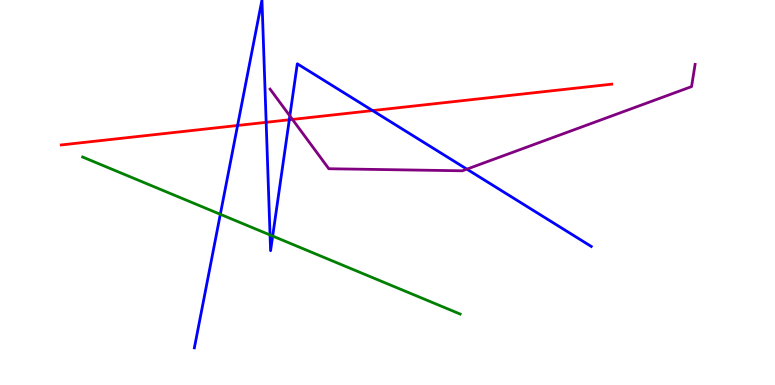[{'lines': ['blue', 'red'], 'intersections': [{'x': 3.07, 'y': 6.74}, {'x': 3.43, 'y': 6.82}, {'x': 3.73, 'y': 6.89}, {'x': 4.81, 'y': 7.13}]}, {'lines': ['green', 'red'], 'intersections': []}, {'lines': ['purple', 'red'], 'intersections': [{'x': 3.77, 'y': 6.9}]}, {'lines': ['blue', 'green'], 'intersections': [{'x': 2.84, 'y': 4.43}, {'x': 3.48, 'y': 3.9}, {'x': 3.52, 'y': 3.87}]}, {'lines': ['blue', 'purple'], 'intersections': [{'x': 3.74, 'y': 6.99}, {'x': 6.02, 'y': 5.61}]}, {'lines': ['green', 'purple'], 'intersections': []}]